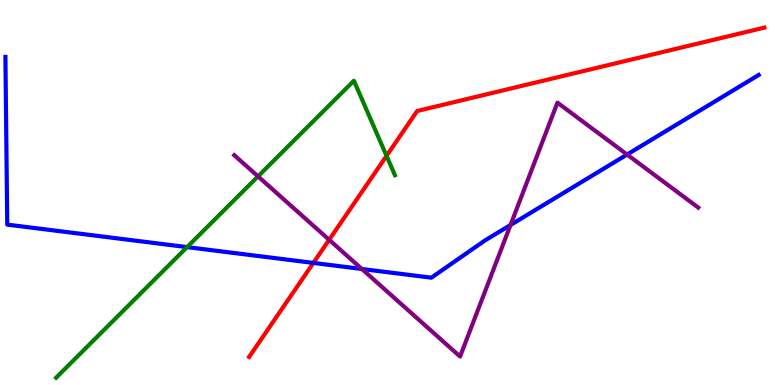[{'lines': ['blue', 'red'], 'intersections': [{'x': 4.04, 'y': 3.17}]}, {'lines': ['green', 'red'], 'intersections': [{'x': 4.99, 'y': 5.95}]}, {'lines': ['purple', 'red'], 'intersections': [{'x': 4.25, 'y': 3.77}]}, {'lines': ['blue', 'green'], 'intersections': [{'x': 2.41, 'y': 3.58}]}, {'lines': ['blue', 'purple'], 'intersections': [{'x': 4.67, 'y': 3.01}, {'x': 6.59, 'y': 4.16}, {'x': 8.09, 'y': 5.99}]}, {'lines': ['green', 'purple'], 'intersections': [{'x': 3.33, 'y': 5.42}]}]